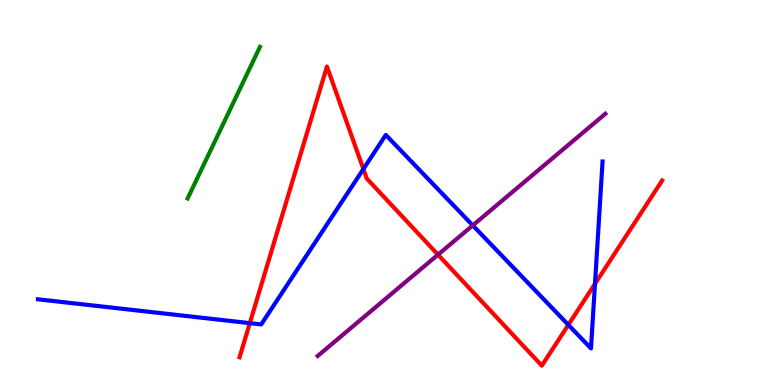[{'lines': ['blue', 'red'], 'intersections': [{'x': 3.22, 'y': 1.61}, {'x': 4.69, 'y': 5.61}, {'x': 7.33, 'y': 1.56}, {'x': 7.68, 'y': 2.63}]}, {'lines': ['green', 'red'], 'intersections': []}, {'lines': ['purple', 'red'], 'intersections': [{'x': 5.65, 'y': 3.38}]}, {'lines': ['blue', 'green'], 'intersections': []}, {'lines': ['blue', 'purple'], 'intersections': [{'x': 6.1, 'y': 4.15}]}, {'lines': ['green', 'purple'], 'intersections': []}]